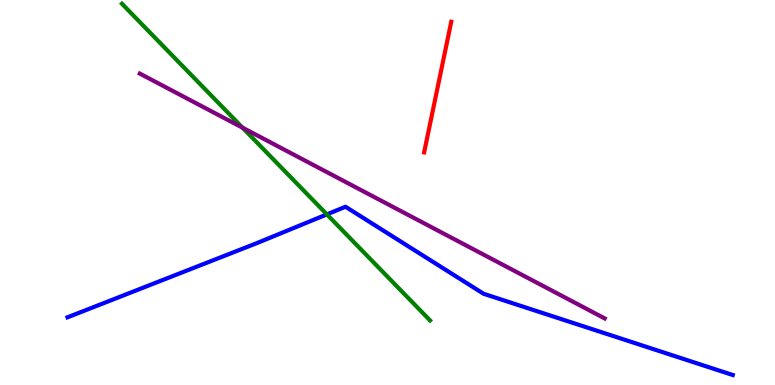[{'lines': ['blue', 'red'], 'intersections': []}, {'lines': ['green', 'red'], 'intersections': []}, {'lines': ['purple', 'red'], 'intersections': []}, {'lines': ['blue', 'green'], 'intersections': [{'x': 4.22, 'y': 4.43}]}, {'lines': ['blue', 'purple'], 'intersections': []}, {'lines': ['green', 'purple'], 'intersections': [{'x': 3.13, 'y': 6.68}]}]